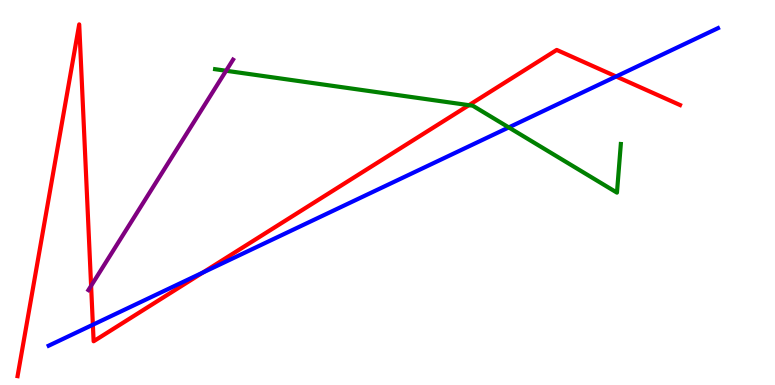[{'lines': ['blue', 'red'], 'intersections': [{'x': 1.2, 'y': 1.57}, {'x': 2.62, 'y': 2.92}, {'x': 7.95, 'y': 8.01}]}, {'lines': ['green', 'red'], 'intersections': [{'x': 6.05, 'y': 7.27}]}, {'lines': ['purple', 'red'], 'intersections': [{'x': 1.18, 'y': 2.58}]}, {'lines': ['blue', 'green'], 'intersections': [{'x': 6.56, 'y': 6.69}]}, {'lines': ['blue', 'purple'], 'intersections': []}, {'lines': ['green', 'purple'], 'intersections': [{'x': 2.92, 'y': 8.16}]}]